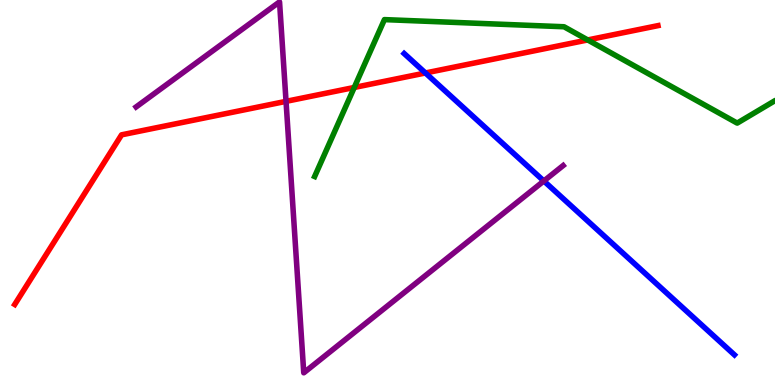[{'lines': ['blue', 'red'], 'intersections': [{'x': 5.49, 'y': 8.1}]}, {'lines': ['green', 'red'], 'intersections': [{'x': 4.57, 'y': 7.73}, {'x': 7.58, 'y': 8.96}]}, {'lines': ['purple', 'red'], 'intersections': [{'x': 3.69, 'y': 7.37}]}, {'lines': ['blue', 'green'], 'intersections': []}, {'lines': ['blue', 'purple'], 'intersections': [{'x': 7.02, 'y': 5.3}]}, {'lines': ['green', 'purple'], 'intersections': []}]